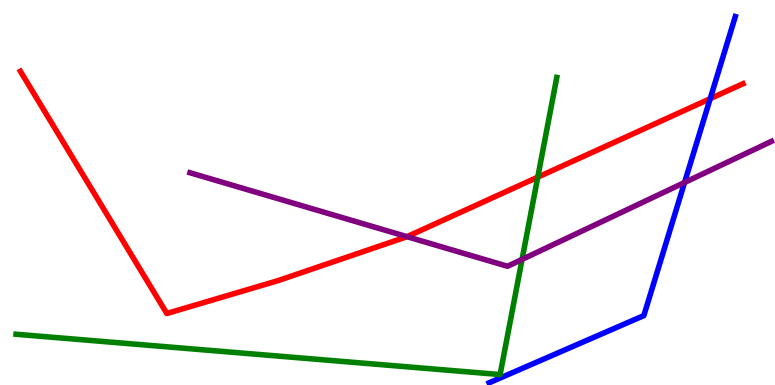[{'lines': ['blue', 'red'], 'intersections': [{'x': 9.16, 'y': 7.44}]}, {'lines': ['green', 'red'], 'intersections': [{'x': 6.94, 'y': 5.4}]}, {'lines': ['purple', 'red'], 'intersections': [{'x': 5.25, 'y': 3.85}]}, {'lines': ['blue', 'green'], 'intersections': []}, {'lines': ['blue', 'purple'], 'intersections': [{'x': 8.83, 'y': 5.26}]}, {'lines': ['green', 'purple'], 'intersections': [{'x': 6.74, 'y': 3.26}]}]